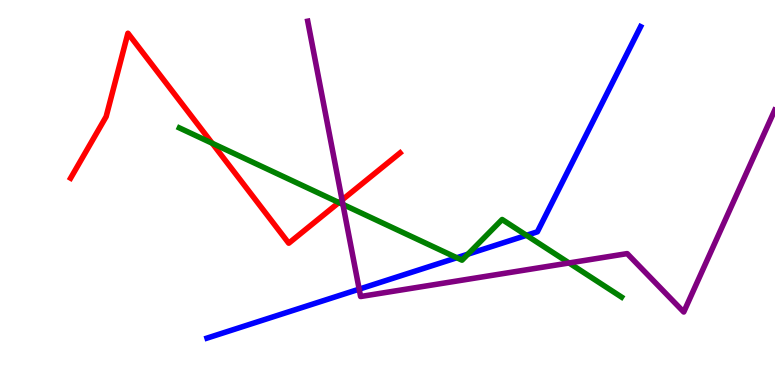[{'lines': ['blue', 'red'], 'intersections': []}, {'lines': ['green', 'red'], 'intersections': [{'x': 2.74, 'y': 6.28}, {'x': 4.37, 'y': 4.74}]}, {'lines': ['purple', 'red'], 'intersections': [{'x': 4.41, 'y': 4.81}]}, {'lines': ['blue', 'green'], 'intersections': [{'x': 5.89, 'y': 3.31}, {'x': 6.04, 'y': 3.4}, {'x': 6.79, 'y': 3.89}]}, {'lines': ['blue', 'purple'], 'intersections': [{'x': 4.63, 'y': 2.49}]}, {'lines': ['green', 'purple'], 'intersections': [{'x': 4.42, 'y': 4.69}, {'x': 7.34, 'y': 3.17}]}]